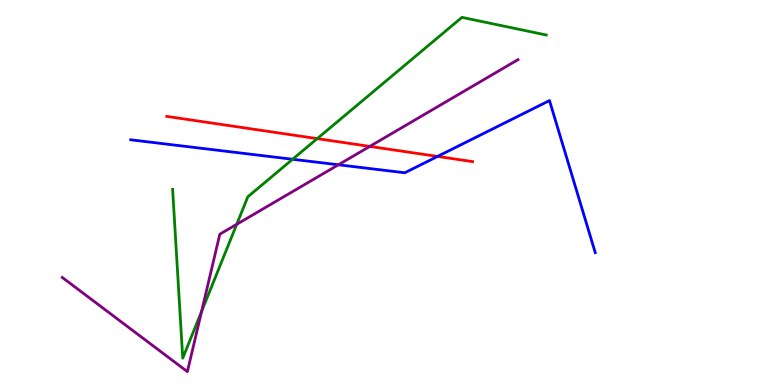[{'lines': ['blue', 'red'], 'intersections': [{'x': 5.65, 'y': 5.94}]}, {'lines': ['green', 'red'], 'intersections': [{'x': 4.09, 'y': 6.4}]}, {'lines': ['purple', 'red'], 'intersections': [{'x': 4.77, 'y': 6.2}]}, {'lines': ['blue', 'green'], 'intersections': [{'x': 3.78, 'y': 5.86}]}, {'lines': ['blue', 'purple'], 'intersections': [{'x': 4.37, 'y': 5.72}]}, {'lines': ['green', 'purple'], 'intersections': [{'x': 2.6, 'y': 1.91}, {'x': 3.05, 'y': 4.17}]}]